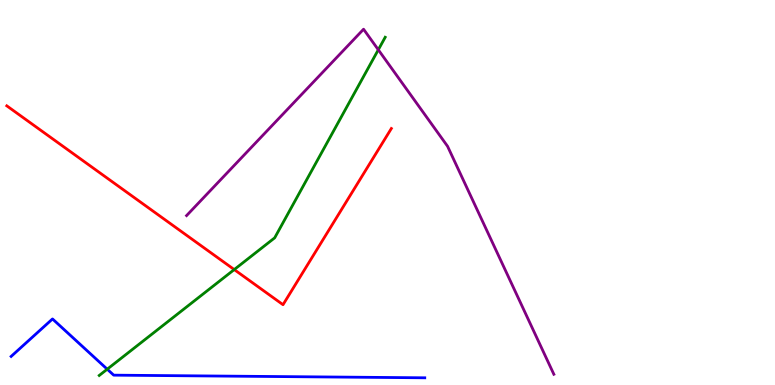[{'lines': ['blue', 'red'], 'intersections': []}, {'lines': ['green', 'red'], 'intersections': [{'x': 3.02, 'y': 3.0}]}, {'lines': ['purple', 'red'], 'intersections': []}, {'lines': ['blue', 'green'], 'intersections': [{'x': 1.38, 'y': 0.41}]}, {'lines': ['blue', 'purple'], 'intersections': []}, {'lines': ['green', 'purple'], 'intersections': [{'x': 4.88, 'y': 8.71}]}]